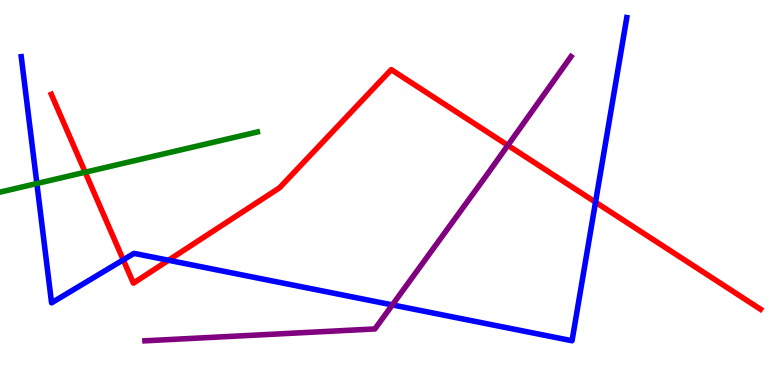[{'lines': ['blue', 'red'], 'intersections': [{'x': 1.59, 'y': 3.25}, {'x': 2.17, 'y': 3.24}, {'x': 7.68, 'y': 4.75}]}, {'lines': ['green', 'red'], 'intersections': [{'x': 1.1, 'y': 5.53}]}, {'lines': ['purple', 'red'], 'intersections': [{'x': 6.55, 'y': 6.23}]}, {'lines': ['blue', 'green'], 'intersections': [{'x': 0.476, 'y': 5.23}]}, {'lines': ['blue', 'purple'], 'intersections': [{'x': 5.06, 'y': 2.08}]}, {'lines': ['green', 'purple'], 'intersections': []}]